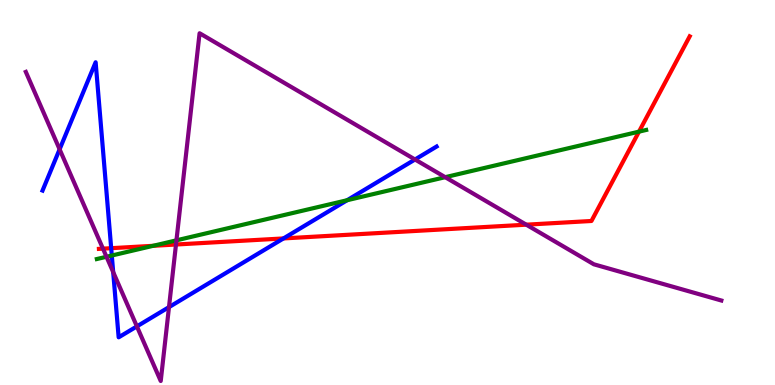[{'lines': ['blue', 'red'], 'intersections': [{'x': 1.43, 'y': 3.55}, {'x': 3.66, 'y': 3.81}]}, {'lines': ['green', 'red'], 'intersections': [{'x': 1.98, 'y': 3.62}, {'x': 8.25, 'y': 6.58}]}, {'lines': ['purple', 'red'], 'intersections': [{'x': 1.33, 'y': 3.54}, {'x': 2.27, 'y': 3.65}, {'x': 6.79, 'y': 4.16}]}, {'lines': ['blue', 'green'], 'intersections': [{'x': 1.44, 'y': 3.36}, {'x': 4.48, 'y': 4.8}]}, {'lines': ['blue', 'purple'], 'intersections': [{'x': 0.769, 'y': 6.12}, {'x': 1.46, 'y': 2.93}, {'x': 1.77, 'y': 1.52}, {'x': 2.18, 'y': 2.02}, {'x': 5.36, 'y': 5.86}]}, {'lines': ['green', 'purple'], 'intersections': [{'x': 1.37, 'y': 3.33}, {'x': 2.28, 'y': 3.76}, {'x': 5.74, 'y': 5.4}]}]